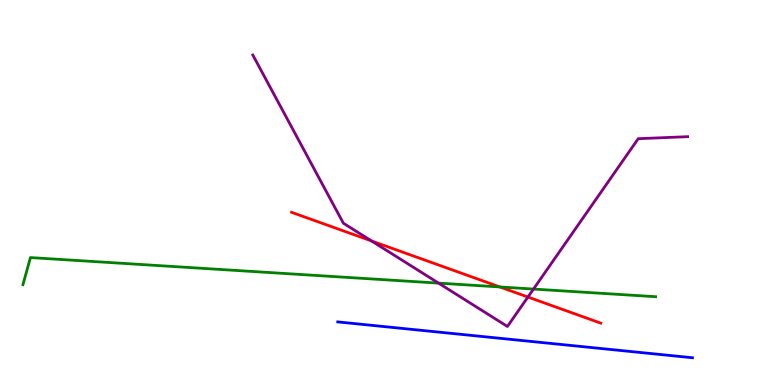[{'lines': ['blue', 'red'], 'intersections': []}, {'lines': ['green', 'red'], 'intersections': [{'x': 6.45, 'y': 2.55}]}, {'lines': ['purple', 'red'], 'intersections': [{'x': 4.8, 'y': 3.74}, {'x': 6.81, 'y': 2.29}]}, {'lines': ['blue', 'green'], 'intersections': []}, {'lines': ['blue', 'purple'], 'intersections': []}, {'lines': ['green', 'purple'], 'intersections': [{'x': 5.66, 'y': 2.65}, {'x': 6.88, 'y': 2.49}]}]